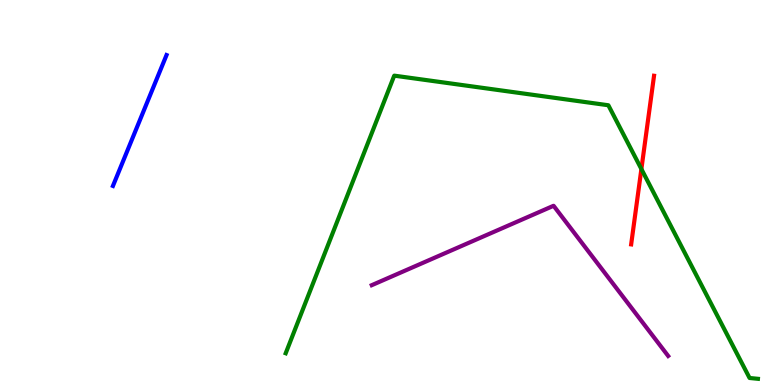[{'lines': ['blue', 'red'], 'intersections': []}, {'lines': ['green', 'red'], 'intersections': [{'x': 8.28, 'y': 5.61}]}, {'lines': ['purple', 'red'], 'intersections': []}, {'lines': ['blue', 'green'], 'intersections': []}, {'lines': ['blue', 'purple'], 'intersections': []}, {'lines': ['green', 'purple'], 'intersections': []}]